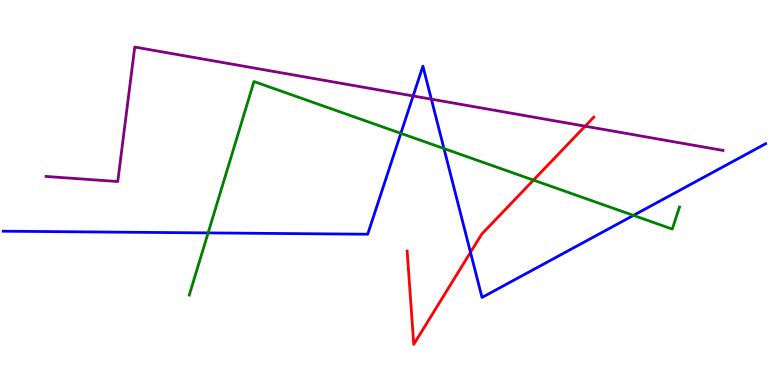[{'lines': ['blue', 'red'], 'intersections': [{'x': 6.07, 'y': 3.45}]}, {'lines': ['green', 'red'], 'intersections': [{'x': 6.88, 'y': 5.32}]}, {'lines': ['purple', 'red'], 'intersections': [{'x': 7.55, 'y': 6.72}]}, {'lines': ['blue', 'green'], 'intersections': [{'x': 2.69, 'y': 3.95}, {'x': 5.17, 'y': 6.54}, {'x': 5.73, 'y': 6.14}, {'x': 8.17, 'y': 4.41}]}, {'lines': ['blue', 'purple'], 'intersections': [{'x': 5.33, 'y': 7.51}, {'x': 5.57, 'y': 7.42}]}, {'lines': ['green', 'purple'], 'intersections': []}]